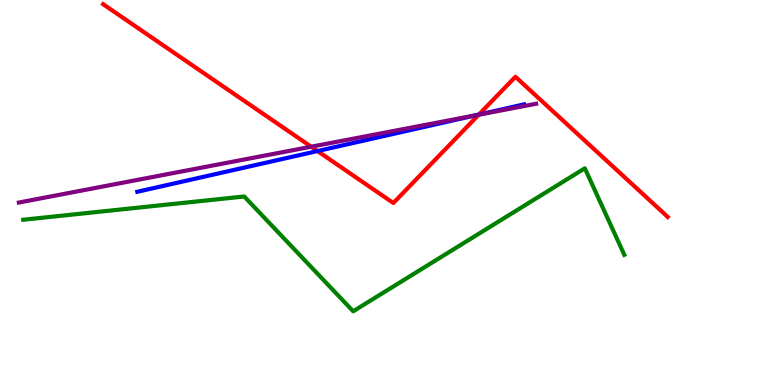[{'lines': ['blue', 'red'], 'intersections': [{'x': 4.1, 'y': 6.08}, {'x': 6.18, 'y': 7.02}]}, {'lines': ['green', 'red'], 'intersections': []}, {'lines': ['purple', 'red'], 'intersections': [{'x': 4.02, 'y': 6.19}, {'x': 6.18, 'y': 7.02}]}, {'lines': ['blue', 'green'], 'intersections': []}, {'lines': ['blue', 'purple'], 'intersections': [{'x': 6.14, 'y': 7.01}]}, {'lines': ['green', 'purple'], 'intersections': []}]